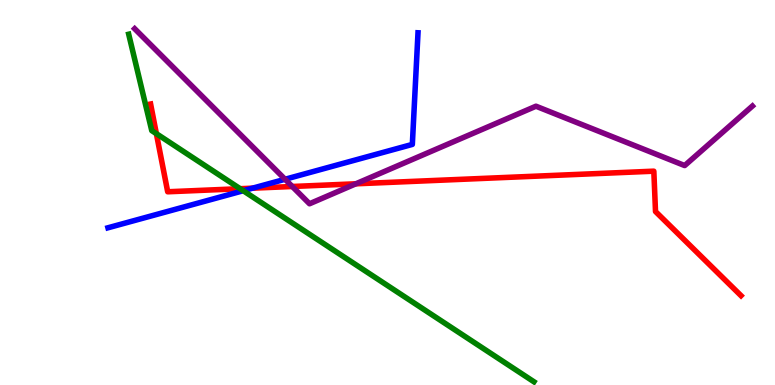[{'lines': ['blue', 'red'], 'intersections': [{'x': 3.26, 'y': 5.11}]}, {'lines': ['green', 'red'], 'intersections': [{'x': 2.02, 'y': 6.53}, {'x': 3.1, 'y': 5.1}]}, {'lines': ['purple', 'red'], 'intersections': [{'x': 3.77, 'y': 5.16}, {'x': 4.59, 'y': 5.23}]}, {'lines': ['blue', 'green'], 'intersections': [{'x': 3.14, 'y': 5.05}]}, {'lines': ['blue', 'purple'], 'intersections': [{'x': 3.68, 'y': 5.34}]}, {'lines': ['green', 'purple'], 'intersections': []}]